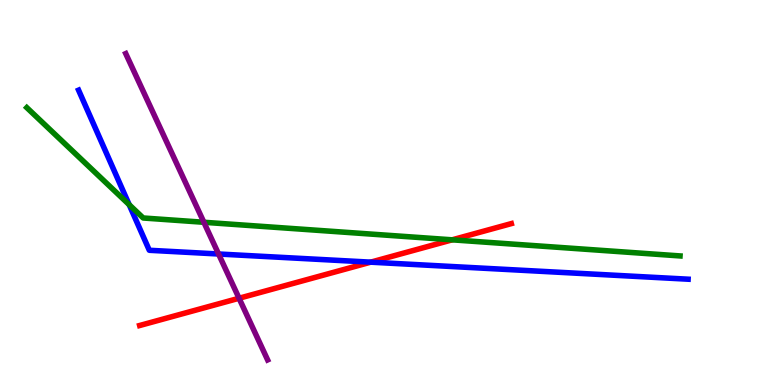[{'lines': ['blue', 'red'], 'intersections': [{'x': 4.78, 'y': 3.19}]}, {'lines': ['green', 'red'], 'intersections': [{'x': 5.83, 'y': 3.77}]}, {'lines': ['purple', 'red'], 'intersections': [{'x': 3.08, 'y': 2.25}]}, {'lines': ['blue', 'green'], 'intersections': [{'x': 1.67, 'y': 4.68}]}, {'lines': ['blue', 'purple'], 'intersections': [{'x': 2.82, 'y': 3.4}]}, {'lines': ['green', 'purple'], 'intersections': [{'x': 2.63, 'y': 4.23}]}]